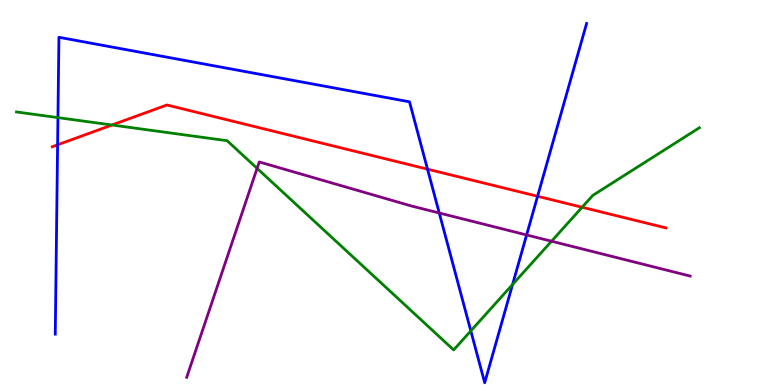[{'lines': ['blue', 'red'], 'intersections': [{'x': 0.743, 'y': 6.24}, {'x': 5.52, 'y': 5.61}, {'x': 6.94, 'y': 4.9}]}, {'lines': ['green', 'red'], 'intersections': [{'x': 1.45, 'y': 6.75}, {'x': 7.51, 'y': 4.62}]}, {'lines': ['purple', 'red'], 'intersections': []}, {'lines': ['blue', 'green'], 'intersections': [{'x': 0.748, 'y': 6.95}, {'x': 6.07, 'y': 1.41}, {'x': 6.61, 'y': 2.61}]}, {'lines': ['blue', 'purple'], 'intersections': [{'x': 5.67, 'y': 4.47}, {'x': 6.8, 'y': 3.9}]}, {'lines': ['green', 'purple'], 'intersections': [{'x': 3.32, 'y': 5.63}, {'x': 7.12, 'y': 3.73}]}]